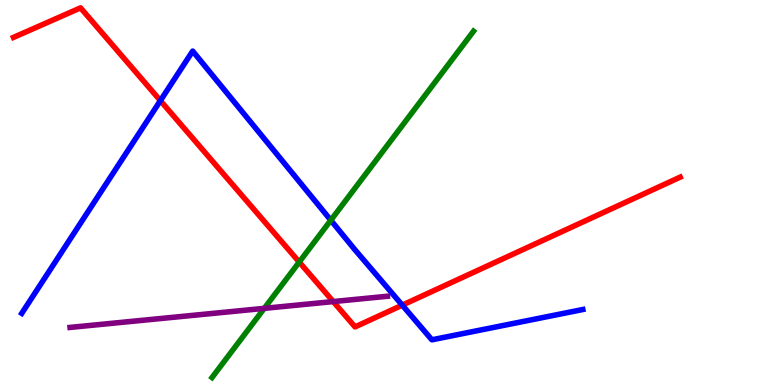[{'lines': ['blue', 'red'], 'intersections': [{'x': 2.07, 'y': 7.39}, {'x': 5.19, 'y': 2.07}]}, {'lines': ['green', 'red'], 'intersections': [{'x': 3.86, 'y': 3.19}]}, {'lines': ['purple', 'red'], 'intersections': [{'x': 4.3, 'y': 2.17}]}, {'lines': ['blue', 'green'], 'intersections': [{'x': 4.27, 'y': 4.28}]}, {'lines': ['blue', 'purple'], 'intersections': []}, {'lines': ['green', 'purple'], 'intersections': [{'x': 3.41, 'y': 1.99}]}]